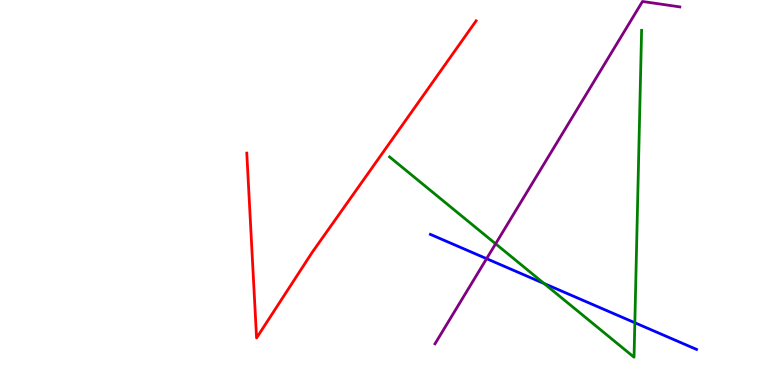[{'lines': ['blue', 'red'], 'intersections': []}, {'lines': ['green', 'red'], 'intersections': []}, {'lines': ['purple', 'red'], 'intersections': []}, {'lines': ['blue', 'green'], 'intersections': [{'x': 7.02, 'y': 2.64}, {'x': 8.19, 'y': 1.62}]}, {'lines': ['blue', 'purple'], 'intersections': [{'x': 6.28, 'y': 3.28}]}, {'lines': ['green', 'purple'], 'intersections': [{'x': 6.4, 'y': 3.67}]}]